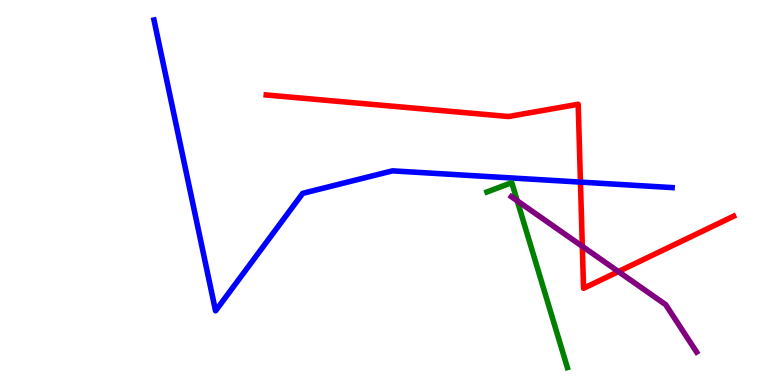[{'lines': ['blue', 'red'], 'intersections': [{'x': 7.49, 'y': 5.27}]}, {'lines': ['green', 'red'], 'intersections': []}, {'lines': ['purple', 'red'], 'intersections': [{'x': 7.51, 'y': 3.6}, {'x': 7.98, 'y': 2.95}]}, {'lines': ['blue', 'green'], 'intersections': []}, {'lines': ['blue', 'purple'], 'intersections': []}, {'lines': ['green', 'purple'], 'intersections': [{'x': 6.67, 'y': 4.78}]}]